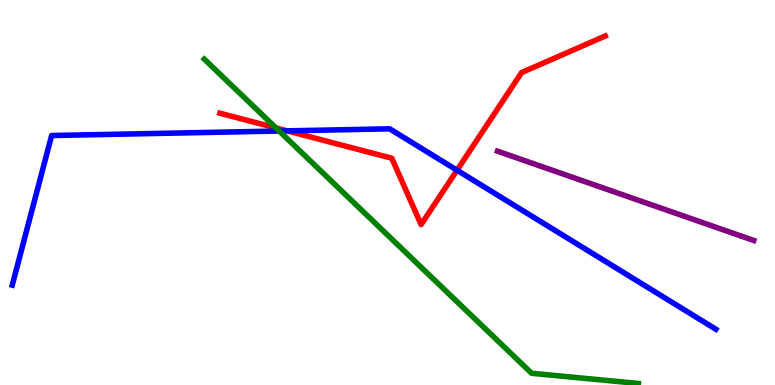[{'lines': ['blue', 'red'], 'intersections': [{'x': 3.71, 'y': 6.6}, {'x': 5.9, 'y': 5.58}]}, {'lines': ['green', 'red'], 'intersections': [{'x': 3.56, 'y': 6.68}]}, {'lines': ['purple', 'red'], 'intersections': []}, {'lines': ['blue', 'green'], 'intersections': [{'x': 3.6, 'y': 6.6}]}, {'lines': ['blue', 'purple'], 'intersections': []}, {'lines': ['green', 'purple'], 'intersections': []}]